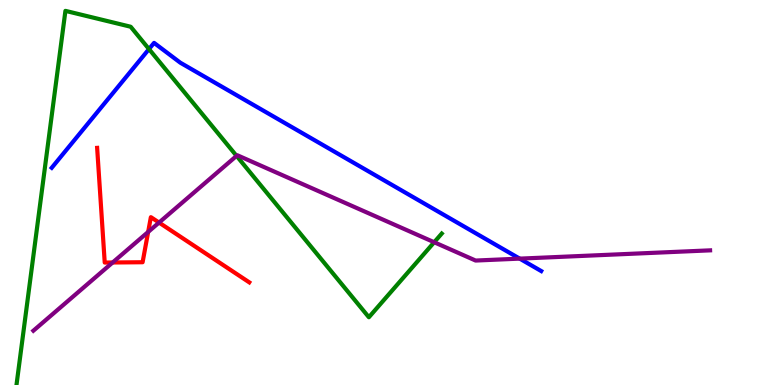[{'lines': ['blue', 'red'], 'intersections': []}, {'lines': ['green', 'red'], 'intersections': []}, {'lines': ['purple', 'red'], 'intersections': [{'x': 1.45, 'y': 3.18}, {'x': 1.91, 'y': 3.98}, {'x': 2.05, 'y': 4.22}]}, {'lines': ['blue', 'green'], 'intersections': [{'x': 1.92, 'y': 8.73}]}, {'lines': ['blue', 'purple'], 'intersections': [{'x': 6.71, 'y': 3.28}]}, {'lines': ['green', 'purple'], 'intersections': [{'x': 3.05, 'y': 5.95}, {'x': 5.6, 'y': 3.71}]}]